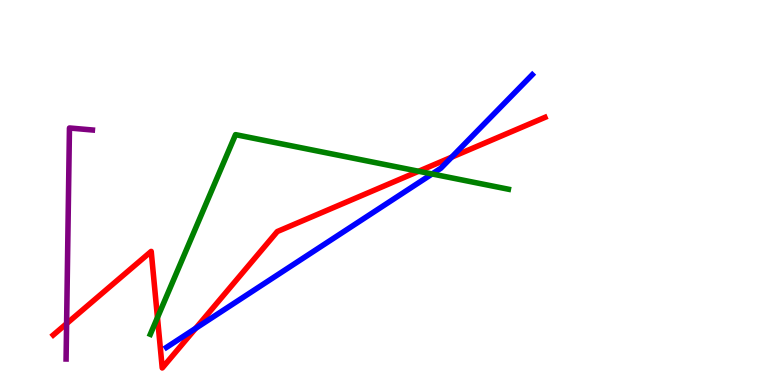[{'lines': ['blue', 'red'], 'intersections': [{'x': 2.53, 'y': 1.47}, {'x': 5.83, 'y': 5.92}]}, {'lines': ['green', 'red'], 'intersections': [{'x': 2.03, 'y': 1.75}, {'x': 5.4, 'y': 5.55}]}, {'lines': ['purple', 'red'], 'intersections': [{'x': 0.859, 'y': 1.59}]}, {'lines': ['blue', 'green'], 'intersections': [{'x': 5.58, 'y': 5.48}]}, {'lines': ['blue', 'purple'], 'intersections': []}, {'lines': ['green', 'purple'], 'intersections': []}]